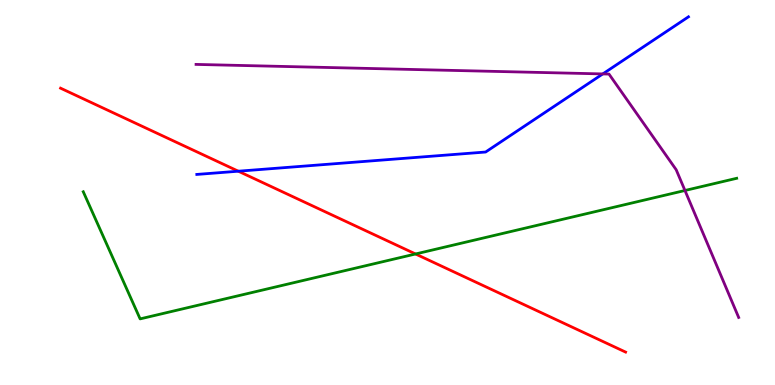[{'lines': ['blue', 'red'], 'intersections': [{'x': 3.08, 'y': 5.55}]}, {'lines': ['green', 'red'], 'intersections': [{'x': 5.36, 'y': 3.4}]}, {'lines': ['purple', 'red'], 'intersections': []}, {'lines': ['blue', 'green'], 'intersections': []}, {'lines': ['blue', 'purple'], 'intersections': [{'x': 7.78, 'y': 8.08}]}, {'lines': ['green', 'purple'], 'intersections': [{'x': 8.84, 'y': 5.05}]}]